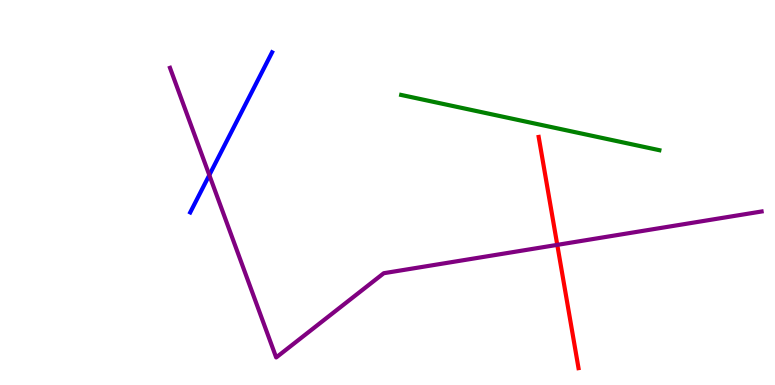[{'lines': ['blue', 'red'], 'intersections': []}, {'lines': ['green', 'red'], 'intersections': []}, {'lines': ['purple', 'red'], 'intersections': [{'x': 7.19, 'y': 3.64}]}, {'lines': ['blue', 'green'], 'intersections': []}, {'lines': ['blue', 'purple'], 'intersections': [{'x': 2.7, 'y': 5.45}]}, {'lines': ['green', 'purple'], 'intersections': []}]